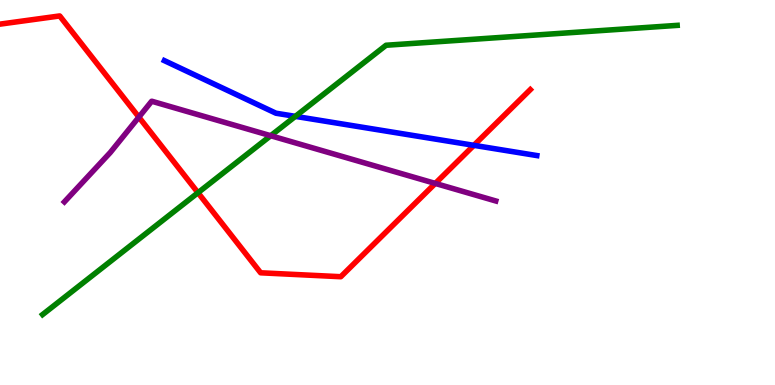[{'lines': ['blue', 'red'], 'intersections': [{'x': 6.11, 'y': 6.23}]}, {'lines': ['green', 'red'], 'intersections': [{'x': 2.55, 'y': 4.99}]}, {'lines': ['purple', 'red'], 'intersections': [{'x': 1.79, 'y': 6.96}, {'x': 5.62, 'y': 5.24}]}, {'lines': ['blue', 'green'], 'intersections': [{'x': 3.81, 'y': 6.98}]}, {'lines': ['blue', 'purple'], 'intersections': []}, {'lines': ['green', 'purple'], 'intersections': [{'x': 3.49, 'y': 6.47}]}]